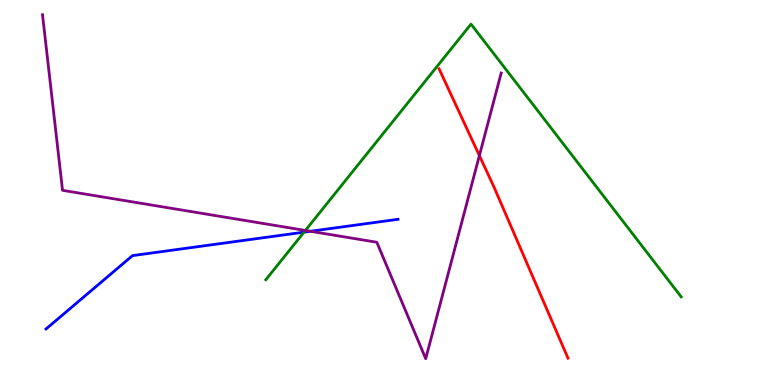[{'lines': ['blue', 'red'], 'intersections': []}, {'lines': ['green', 'red'], 'intersections': []}, {'lines': ['purple', 'red'], 'intersections': [{'x': 6.19, 'y': 5.96}]}, {'lines': ['blue', 'green'], 'intersections': [{'x': 3.92, 'y': 3.97}]}, {'lines': ['blue', 'purple'], 'intersections': [{'x': 4.01, 'y': 3.99}]}, {'lines': ['green', 'purple'], 'intersections': [{'x': 3.94, 'y': 4.01}]}]